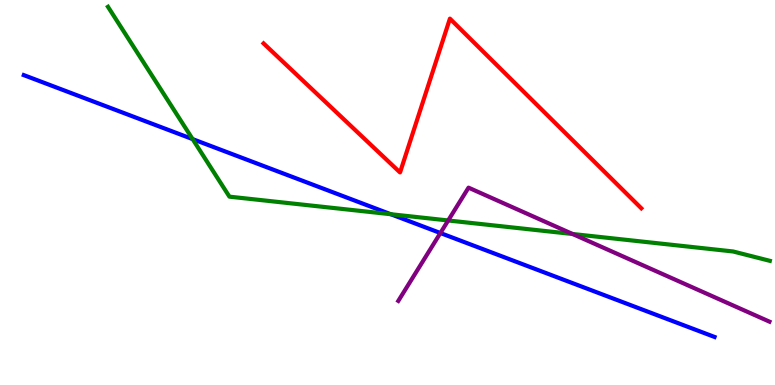[{'lines': ['blue', 'red'], 'intersections': []}, {'lines': ['green', 'red'], 'intersections': []}, {'lines': ['purple', 'red'], 'intersections': []}, {'lines': ['blue', 'green'], 'intersections': [{'x': 2.49, 'y': 6.39}, {'x': 5.04, 'y': 4.44}]}, {'lines': ['blue', 'purple'], 'intersections': [{'x': 5.68, 'y': 3.95}]}, {'lines': ['green', 'purple'], 'intersections': [{'x': 5.78, 'y': 4.27}, {'x': 7.39, 'y': 3.92}]}]